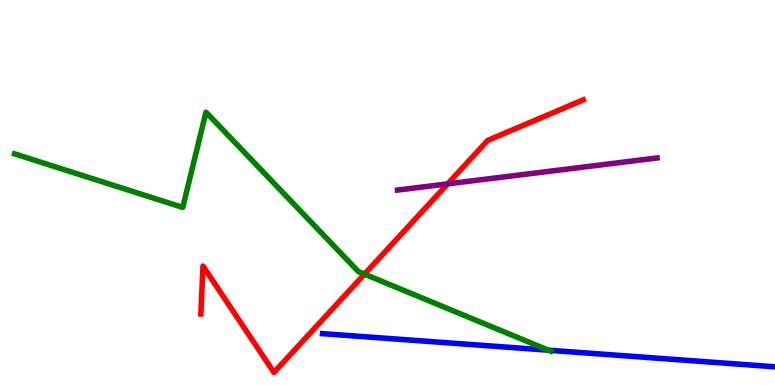[{'lines': ['blue', 'red'], 'intersections': []}, {'lines': ['green', 'red'], 'intersections': [{'x': 4.7, 'y': 2.88}]}, {'lines': ['purple', 'red'], 'intersections': [{'x': 5.78, 'y': 5.22}]}, {'lines': ['blue', 'green'], 'intersections': [{'x': 7.08, 'y': 0.904}]}, {'lines': ['blue', 'purple'], 'intersections': []}, {'lines': ['green', 'purple'], 'intersections': []}]